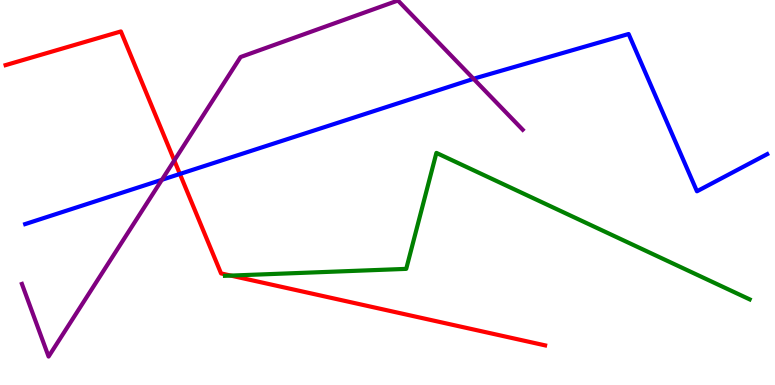[{'lines': ['blue', 'red'], 'intersections': [{'x': 2.32, 'y': 5.48}]}, {'lines': ['green', 'red'], 'intersections': [{'x': 2.98, 'y': 2.84}]}, {'lines': ['purple', 'red'], 'intersections': [{'x': 2.25, 'y': 5.83}]}, {'lines': ['blue', 'green'], 'intersections': []}, {'lines': ['blue', 'purple'], 'intersections': [{'x': 2.09, 'y': 5.33}, {'x': 6.11, 'y': 7.95}]}, {'lines': ['green', 'purple'], 'intersections': []}]